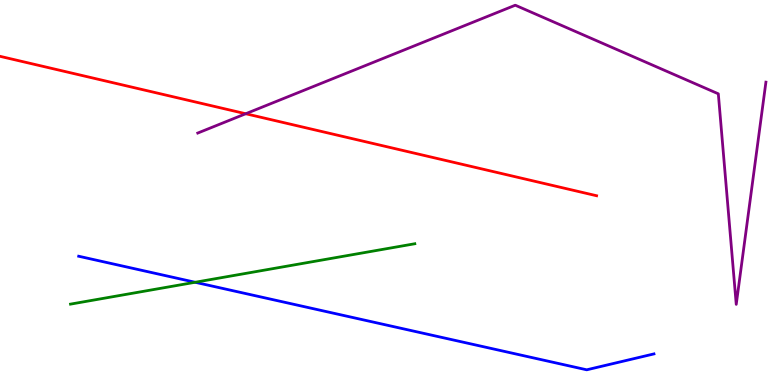[{'lines': ['blue', 'red'], 'intersections': []}, {'lines': ['green', 'red'], 'intersections': []}, {'lines': ['purple', 'red'], 'intersections': [{'x': 3.17, 'y': 7.05}]}, {'lines': ['blue', 'green'], 'intersections': [{'x': 2.52, 'y': 2.67}]}, {'lines': ['blue', 'purple'], 'intersections': []}, {'lines': ['green', 'purple'], 'intersections': []}]